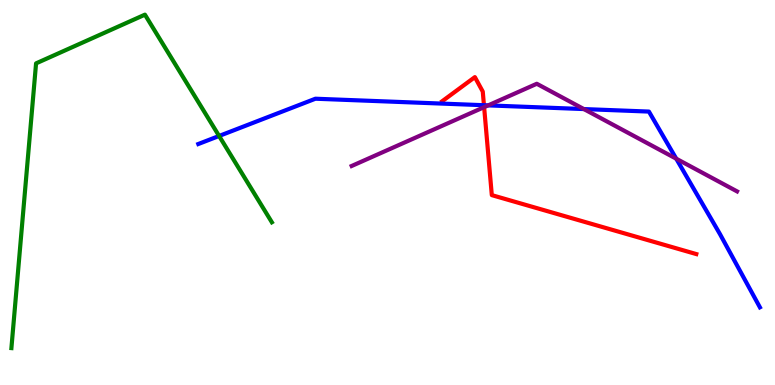[{'lines': ['blue', 'red'], 'intersections': [{'x': 6.24, 'y': 7.27}]}, {'lines': ['green', 'red'], 'intersections': []}, {'lines': ['purple', 'red'], 'intersections': [{'x': 6.25, 'y': 7.22}]}, {'lines': ['blue', 'green'], 'intersections': [{'x': 2.83, 'y': 6.47}]}, {'lines': ['blue', 'purple'], 'intersections': [{'x': 6.3, 'y': 7.26}, {'x': 7.53, 'y': 7.17}, {'x': 8.73, 'y': 5.88}]}, {'lines': ['green', 'purple'], 'intersections': []}]